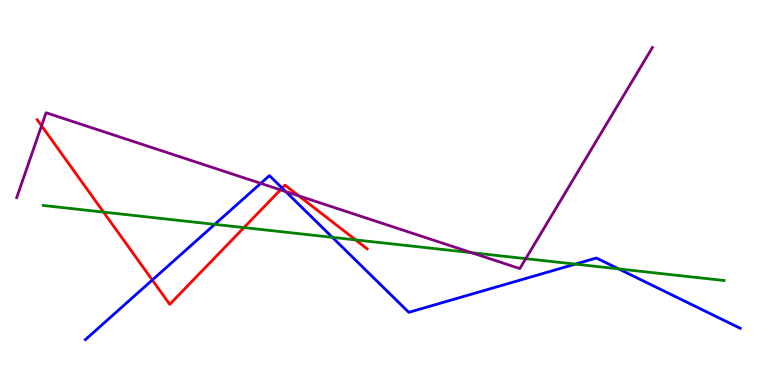[{'lines': ['blue', 'red'], 'intersections': [{'x': 1.97, 'y': 2.73}, {'x': 3.64, 'y': 5.11}]}, {'lines': ['green', 'red'], 'intersections': [{'x': 1.34, 'y': 4.49}, {'x': 3.15, 'y': 4.09}, {'x': 4.59, 'y': 3.77}]}, {'lines': ['purple', 'red'], 'intersections': [{'x': 0.536, 'y': 6.73}, {'x': 3.62, 'y': 5.07}, {'x': 3.86, 'y': 4.91}]}, {'lines': ['blue', 'green'], 'intersections': [{'x': 2.77, 'y': 4.17}, {'x': 4.29, 'y': 3.84}, {'x': 7.42, 'y': 3.14}, {'x': 7.98, 'y': 3.02}]}, {'lines': ['blue', 'purple'], 'intersections': [{'x': 3.36, 'y': 5.24}, {'x': 3.69, 'y': 5.02}]}, {'lines': ['green', 'purple'], 'intersections': [{'x': 6.08, 'y': 3.44}, {'x': 6.78, 'y': 3.28}]}]